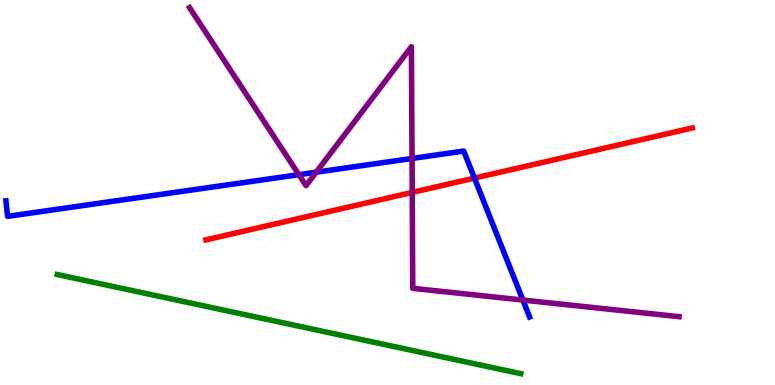[{'lines': ['blue', 'red'], 'intersections': [{'x': 6.12, 'y': 5.37}]}, {'lines': ['green', 'red'], 'intersections': []}, {'lines': ['purple', 'red'], 'intersections': [{'x': 5.32, 'y': 5.0}]}, {'lines': ['blue', 'green'], 'intersections': []}, {'lines': ['blue', 'purple'], 'intersections': [{'x': 3.86, 'y': 5.46}, {'x': 4.08, 'y': 5.53}, {'x': 5.32, 'y': 5.88}, {'x': 6.75, 'y': 2.21}]}, {'lines': ['green', 'purple'], 'intersections': []}]